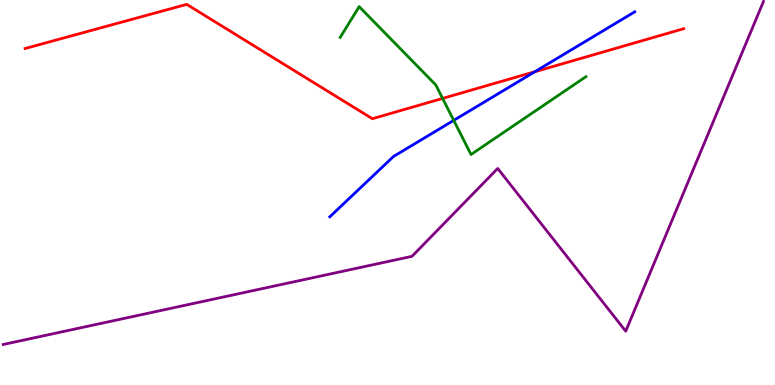[{'lines': ['blue', 'red'], 'intersections': [{'x': 6.9, 'y': 8.14}]}, {'lines': ['green', 'red'], 'intersections': [{'x': 5.71, 'y': 7.44}]}, {'lines': ['purple', 'red'], 'intersections': []}, {'lines': ['blue', 'green'], 'intersections': [{'x': 5.85, 'y': 6.87}]}, {'lines': ['blue', 'purple'], 'intersections': []}, {'lines': ['green', 'purple'], 'intersections': []}]